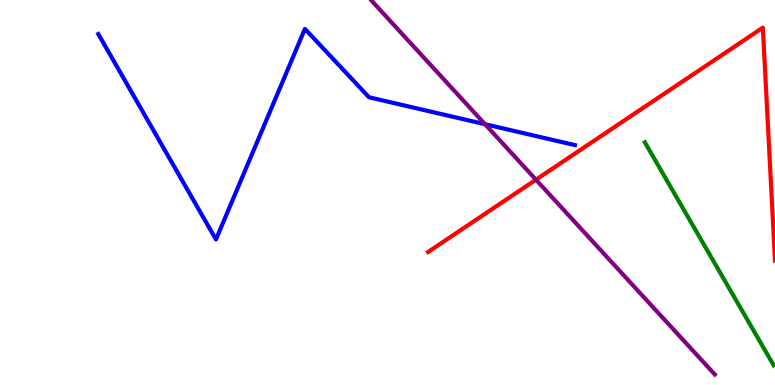[{'lines': ['blue', 'red'], 'intersections': []}, {'lines': ['green', 'red'], 'intersections': []}, {'lines': ['purple', 'red'], 'intersections': [{'x': 6.92, 'y': 5.33}]}, {'lines': ['blue', 'green'], 'intersections': []}, {'lines': ['blue', 'purple'], 'intersections': [{'x': 6.26, 'y': 6.77}]}, {'lines': ['green', 'purple'], 'intersections': []}]